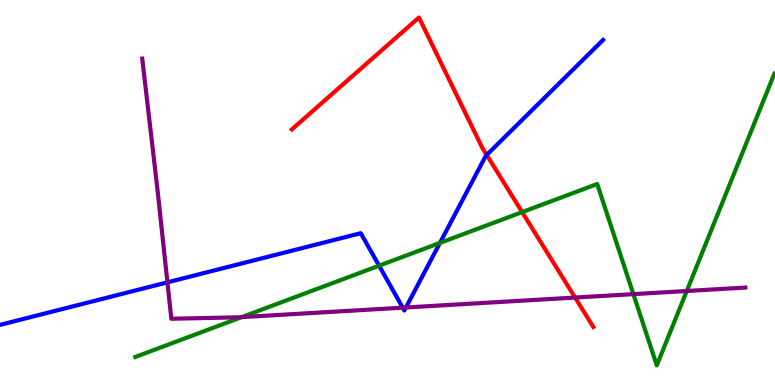[{'lines': ['blue', 'red'], 'intersections': [{'x': 6.28, 'y': 5.98}]}, {'lines': ['green', 'red'], 'intersections': [{'x': 6.74, 'y': 4.49}]}, {'lines': ['purple', 'red'], 'intersections': [{'x': 7.42, 'y': 2.27}]}, {'lines': ['blue', 'green'], 'intersections': [{'x': 4.89, 'y': 3.1}, {'x': 5.68, 'y': 3.69}]}, {'lines': ['blue', 'purple'], 'intersections': [{'x': 2.16, 'y': 2.67}, {'x': 5.2, 'y': 2.01}, {'x': 5.24, 'y': 2.01}]}, {'lines': ['green', 'purple'], 'intersections': [{'x': 3.12, 'y': 1.76}, {'x': 8.17, 'y': 2.36}, {'x': 8.86, 'y': 2.44}]}]